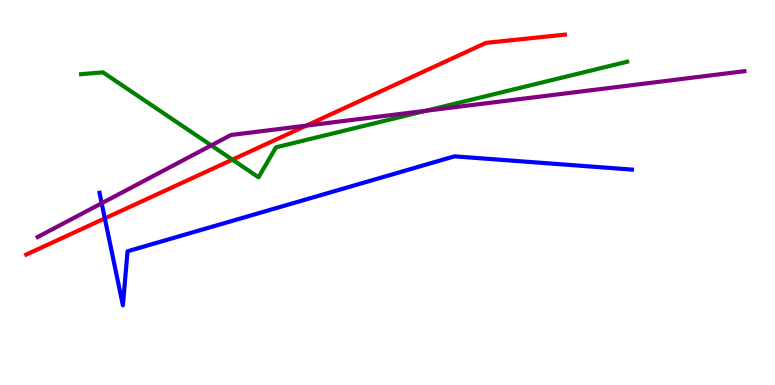[{'lines': ['blue', 'red'], 'intersections': [{'x': 1.35, 'y': 4.33}]}, {'lines': ['green', 'red'], 'intersections': [{'x': 3.0, 'y': 5.85}]}, {'lines': ['purple', 'red'], 'intersections': [{'x': 3.95, 'y': 6.74}]}, {'lines': ['blue', 'green'], 'intersections': []}, {'lines': ['blue', 'purple'], 'intersections': [{'x': 1.31, 'y': 4.72}]}, {'lines': ['green', 'purple'], 'intersections': [{'x': 2.73, 'y': 6.22}, {'x': 5.5, 'y': 7.12}]}]